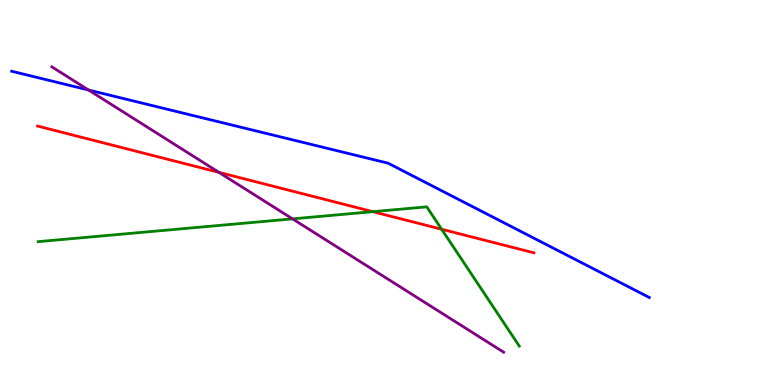[{'lines': ['blue', 'red'], 'intersections': []}, {'lines': ['green', 'red'], 'intersections': [{'x': 4.81, 'y': 4.5}, {'x': 5.7, 'y': 4.05}]}, {'lines': ['purple', 'red'], 'intersections': [{'x': 2.82, 'y': 5.52}]}, {'lines': ['blue', 'green'], 'intersections': []}, {'lines': ['blue', 'purple'], 'intersections': [{'x': 1.14, 'y': 7.66}]}, {'lines': ['green', 'purple'], 'intersections': [{'x': 3.77, 'y': 4.32}]}]